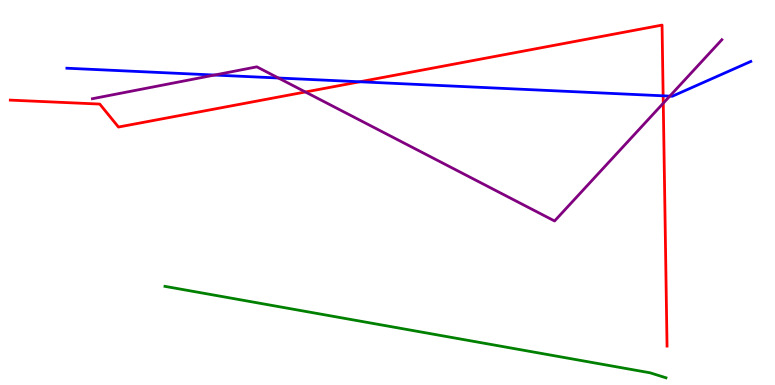[{'lines': ['blue', 'red'], 'intersections': [{'x': 4.64, 'y': 7.88}, {'x': 8.56, 'y': 7.51}]}, {'lines': ['green', 'red'], 'intersections': []}, {'lines': ['purple', 'red'], 'intersections': [{'x': 3.94, 'y': 7.61}, {'x': 8.56, 'y': 7.32}]}, {'lines': ['blue', 'green'], 'intersections': []}, {'lines': ['blue', 'purple'], 'intersections': [{'x': 2.77, 'y': 8.05}, {'x': 3.59, 'y': 7.97}, {'x': 8.64, 'y': 7.5}]}, {'lines': ['green', 'purple'], 'intersections': []}]